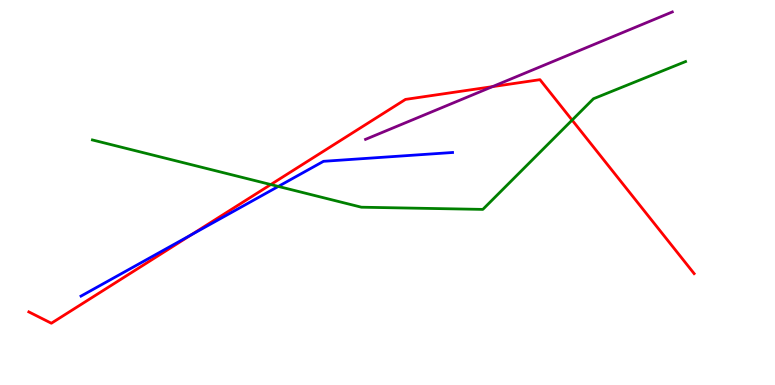[{'lines': ['blue', 'red'], 'intersections': [{'x': 2.47, 'y': 3.9}]}, {'lines': ['green', 'red'], 'intersections': [{'x': 3.49, 'y': 5.21}, {'x': 7.38, 'y': 6.88}]}, {'lines': ['purple', 'red'], 'intersections': [{'x': 6.35, 'y': 7.75}]}, {'lines': ['blue', 'green'], 'intersections': [{'x': 3.59, 'y': 5.16}]}, {'lines': ['blue', 'purple'], 'intersections': []}, {'lines': ['green', 'purple'], 'intersections': []}]